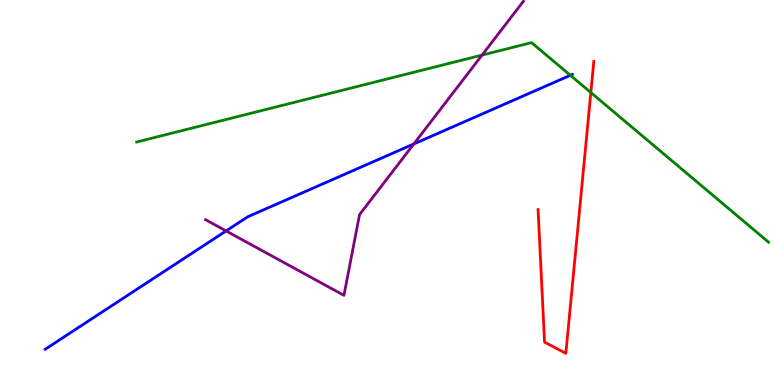[{'lines': ['blue', 'red'], 'intersections': []}, {'lines': ['green', 'red'], 'intersections': [{'x': 7.62, 'y': 7.6}]}, {'lines': ['purple', 'red'], 'intersections': []}, {'lines': ['blue', 'green'], 'intersections': [{'x': 7.36, 'y': 8.04}]}, {'lines': ['blue', 'purple'], 'intersections': [{'x': 2.92, 'y': 4.0}, {'x': 5.34, 'y': 6.26}]}, {'lines': ['green', 'purple'], 'intersections': [{'x': 6.22, 'y': 8.57}]}]